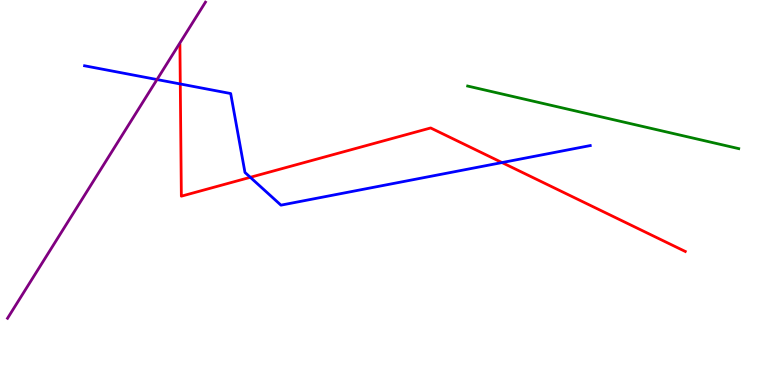[{'lines': ['blue', 'red'], 'intersections': [{'x': 2.33, 'y': 7.82}, {'x': 3.23, 'y': 5.39}, {'x': 6.48, 'y': 5.78}]}, {'lines': ['green', 'red'], 'intersections': []}, {'lines': ['purple', 'red'], 'intersections': []}, {'lines': ['blue', 'green'], 'intersections': []}, {'lines': ['blue', 'purple'], 'intersections': [{'x': 2.03, 'y': 7.93}]}, {'lines': ['green', 'purple'], 'intersections': []}]